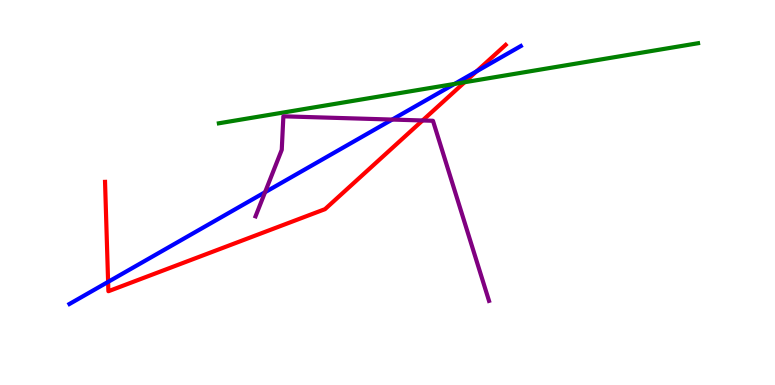[{'lines': ['blue', 'red'], 'intersections': [{'x': 1.39, 'y': 2.68}, {'x': 6.15, 'y': 8.15}]}, {'lines': ['green', 'red'], 'intersections': [{'x': 5.99, 'y': 7.86}]}, {'lines': ['purple', 'red'], 'intersections': [{'x': 5.45, 'y': 6.87}]}, {'lines': ['blue', 'green'], 'intersections': [{'x': 5.87, 'y': 7.82}]}, {'lines': ['blue', 'purple'], 'intersections': [{'x': 3.42, 'y': 5.01}, {'x': 5.06, 'y': 6.89}]}, {'lines': ['green', 'purple'], 'intersections': []}]